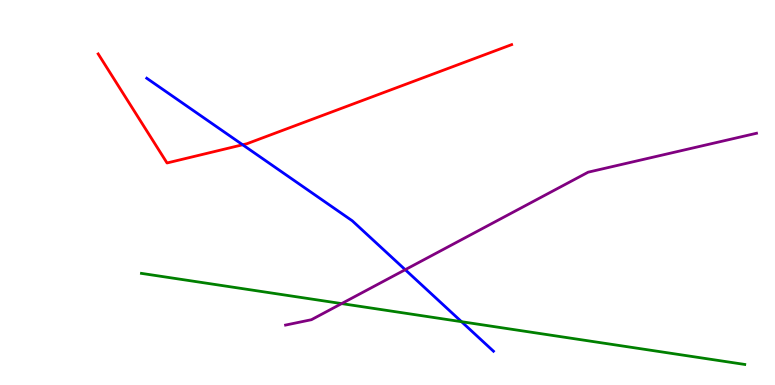[{'lines': ['blue', 'red'], 'intersections': [{'x': 3.13, 'y': 6.24}]}, {'lines': ['green', 'red'], 'intersections': []}, {'lines': ['purple', 'red'], 'intersections': []}, {'lines': ['blue', 'green'], 'intersections': [{'x': 5.95, 'y': 1.64}]}, {'lines': ['blue', 'purple'], 'intersections': [{'x': 5.23, 'y': 2.99}]}, {'lines': ['green', 'purple'], 'intersections': [{'x': 4.41, 'y': 2.11}]}]